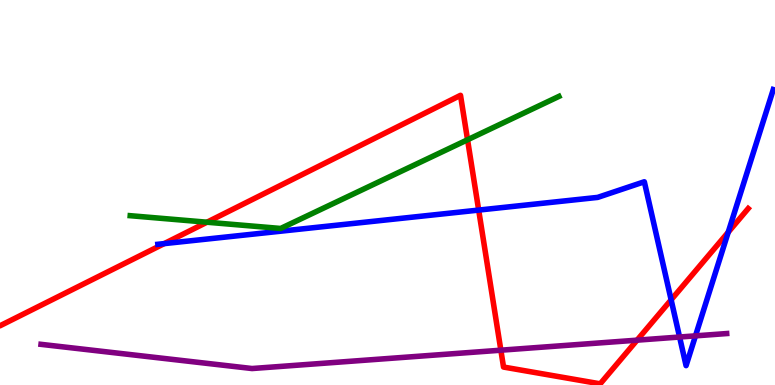[{'lines': ['blue', 'red'], 'intersections': [{'x': 2.12, 'y': 3.67}, {'x': 6.18, 'y': 4.54}, {'x': 8.66, 'y': 2.21}, {'x': 9.4, 'y': 3.97}]}, {'lines': ['green', 'red'], 'intersections': [{'x': 2.67, 'y': 4.23}, {'x': 6.03, 'y': 6.37}]}, {'lines': ['purple', 'red'], 'intersections': [{'x': 6.46, 'y': 0.904}, {'x': 8.22, 'y': 1.16}]}, {'lines': ['blue', 'green'], 'intersections': []}, {'lines': ['blue', 'purple'], 'intersections': [{'x': 8.77, 'y': 1.25}, {'x': 8.97, 'y': 1.28}]}, {'lines': ['green', 'purple'], 'intersections': []}]